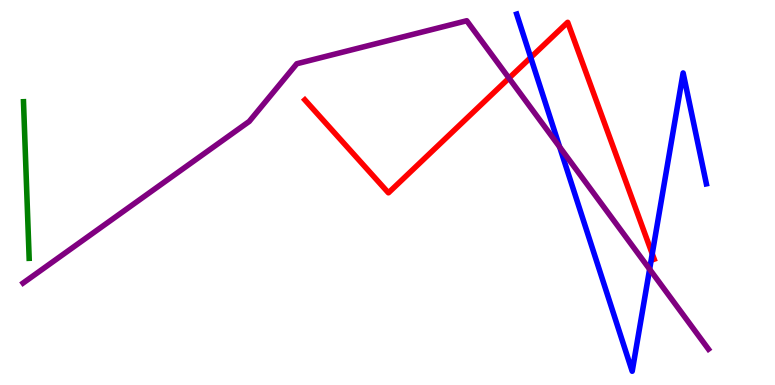[{'lines': ['blue', 'red'], 'intersections': [{'x': 6.85, 'y': 8.51}, {'x': 8.42, 'y': 3.41}]}, {'lines': ['green', 'red'], 'intersections': []}, {'lines': ['purple', 'red'], 'intersections': [{'x': 6.57, 'y': 7.97}]}, {'lines': ['blue', 'green'], 'intersections': []}, {'lines': ['blue', 'purple'], 'intersections': [{'x': 7.22, 'y': 6.18}, {'x': 8.38, 'y': 3.01}]}, {'lines': ['green', 'purple'], 'intersections': []}]